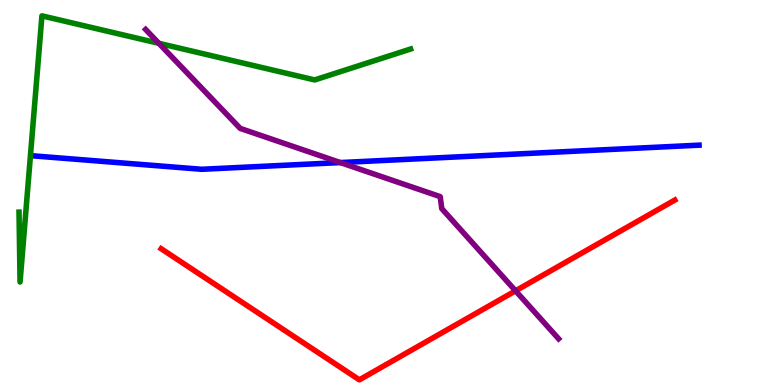[{'lines': ['blue', 'red'], 'intersections': []}, {'lines': ['green', 'red'], 'intersections': []}, {'lines': ['purple', 'red'], 'intersections': [{'x': 6.65, 'y': 2.45}]}, {'lines': ['blue', 'green'], 'intersections': []}, {'lines': ['blue', 'purple'], 'intersections': [{'x': 4.39, 'y': 5.78}]}, {'lines': ['green', 'purple'], 'intersections': [{'x': 2.05, 'y': 8.87}]}]